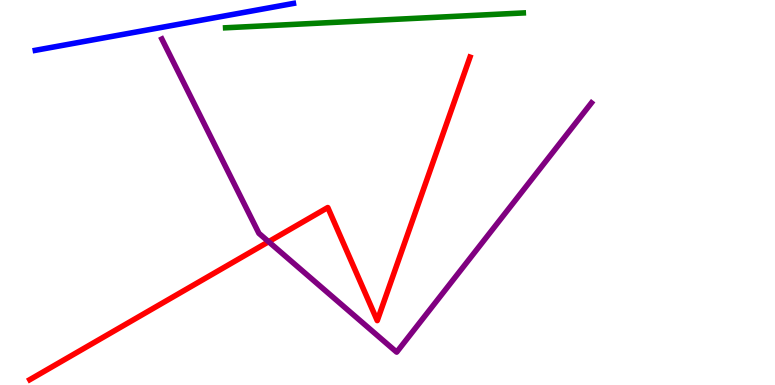[{'lines': ['blue', 'red'], 'intersections': []}, {'lines': ['green', 'red'], 'intersections': []}, {'lines': ['purple', 'red'], 'intersections': [{'x': 3.47, 'y': 3.72}]}, {'lines': ['blue', 'green'], 'intersections': []}, {'lines': ['blue', 'purple'], 'intersections': []}, {'lines': ['green', 'purple'], 'intersections': []}]